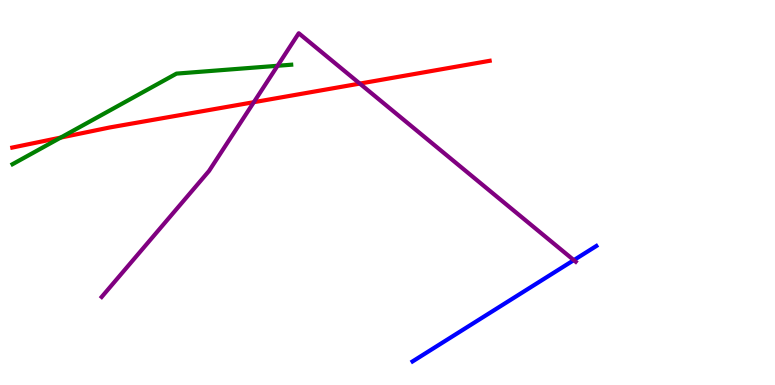[{'lines': ['blue', 'red'], 'intersections': []}, {'lines': ['green', 'red'], 'intersections': [{'x': 0.783, 'y': 6.43}]}, {'lines': ['purple', 'red'], 'intersections': [{'x': 3.28, 'y': 7.35}, {'x': 4.64, 'y': 7.83}]}, {'lines': ['blue', 'green'], 'intersections': []}, {'lines': ['blue', 'purple'], 'intersections': [{'x': 7.4, 'y': 3.24}]}, {'lines': ['green', 'purple'], 'intersections': [{'x': 3.58, 'y': 8.29}]}]